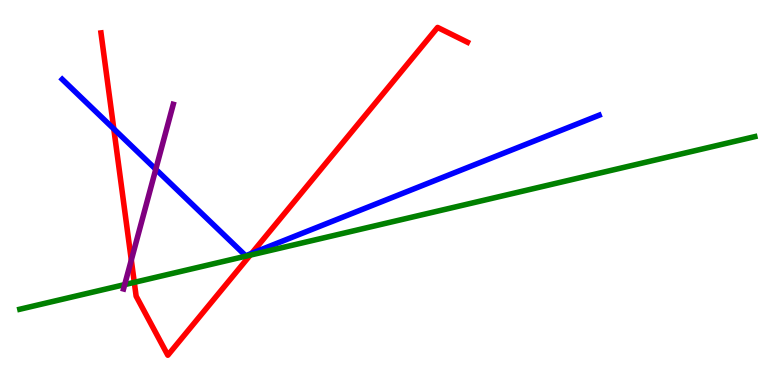[{'lines': ['blue', 'red'], 'intersections': [{'x': 1.47, 'y': 6.65}, {'x': 3.25, 'y': 3.42}]}, {'lines': ['green', 'red'], 'intersections': [{'x': 1.73, 'y': 2.67}, {'x': 3.23, 'y': 3.37}]}, {'lines': ['purple', 'red'], 'intersections': [{'x': 1.69, 'y': 3.25}]}, {'lines': ['blue', 'green'], 'intersections': []}, {'lines': ['blue', 'purple'], 'intersections': [{'x': 2.01, 'y': 5.6}]}, {'lines': ['green', 'purple'], 'intersections': [{'x': 1.61, 'y': 2.61}]}]